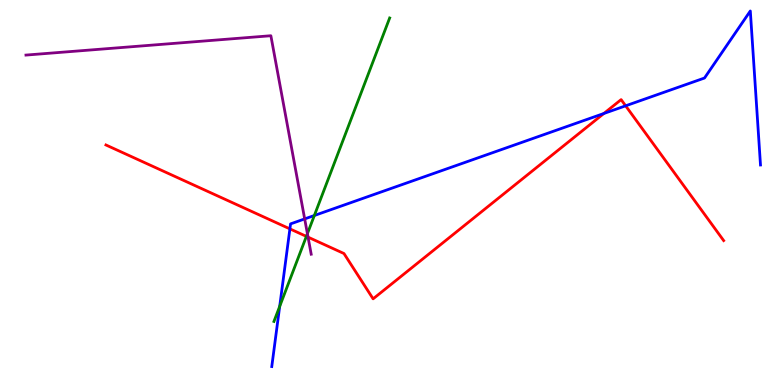[{'lines': ['blue', 'red'], 'intersections': [{'x': 3.74, 'y': 4.06}, {'x': 7.79, 'y': 7.05}, {'x': 8.07, 'y': 7.25}]}, {'lines': ['green', 'red'], 'intersections': [{'x': 3.95, 'y': 3.86}]}, {'lines': ['purple', 'red'], 'intersections': [{'x': 3.97, 'y': 3.84}]}, {'lines': ['blue', 'green'], 'intersections': [{'x': 3.61, 'y': 2.04}, {'x': 4.06, 'y': 4.4}]}, {'lines': ['blue', 'purple'], 'intersections': [{'x': 3.93, 'y': 4.31}]}, {'lines': ['green', 'purple'], 'intersections': [{'x': 3.97, 'y': 3.93}]}]